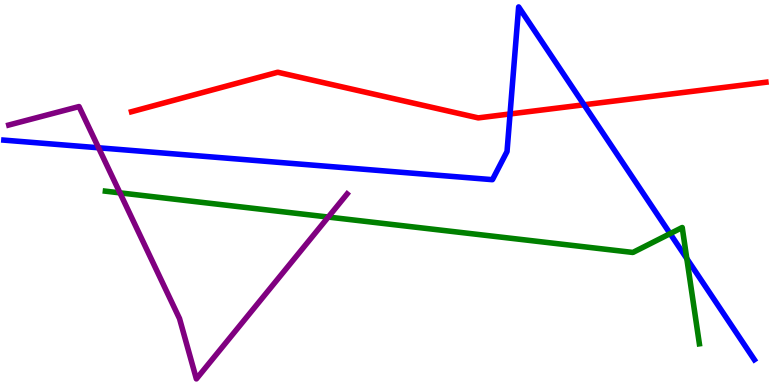[{'lines': ['blue', 'red'], 'intersections': [{'x': 6.58, 'y': 7.04}, {'x': 7.54, 'y': 7.28}]}, {'lines': ['green', 'red'], 'intersections': []}, {'lines': ['purple', 'red'], 'intersections': []}, {'lines': ['blue', 'green'], 'intersections': [{'x': 8.65, 'y': 3.93}, {'x': 8.86, 'y': 3.28}]}, {'lines': ['blue', 'purple'], 'intersections': [{'x': 1.27, 'y': 6.16}]}, {'lines': ['green', 'purple'], 'intersections': [{'x': 1.55, 'y': 4.99}, {'x': 4.24, 'y': 4.36}]}]